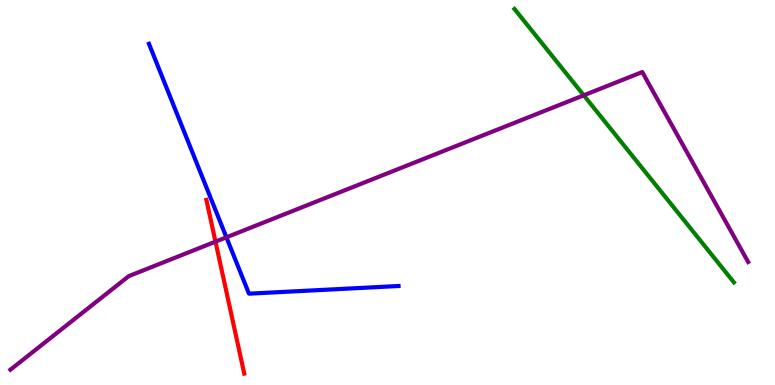[{'lines': ['blue', 'red'], 'intersections': []}, {'lines': ['green', 'red'], 'intersections': []}, {'lines': ['purple', 'red'], 'intersections': [{'x': 2.78, 'y': 3.72}]}, {'lines': ['blue', 'green'], 'intersections': []}, {'lines': ['blue', 'purple'], 'intersections': [{'x': 2.92, 'y': 3.84}]}, {'lines': ['green', 'purple'], 'intersections': [{'x': 7.53, 'y': 7.52}]}]